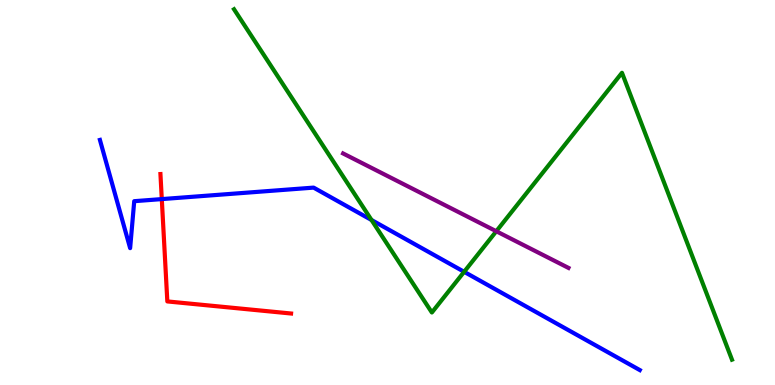[{'lines': ['blue', 'red'], 'intersections': [{'x': 2.09, 'y': 4.83}]}, {'lines': ['green', 'red'], 'intersections': []}, {'lines': ['purple', 'red'], 'intersections': []}, {'lines': ['blue', 'green'], 'intersections': [{'x': 4.79, 'y': 4.29}, {'x': 5.99, 'y': 2.94}]}, {'lines': ['blue', 'purple'], 'intersections': []}, {'lines': ['green', 'purple'], 'intersections': [{'x': 6.4, 'y': 3.99}]}]